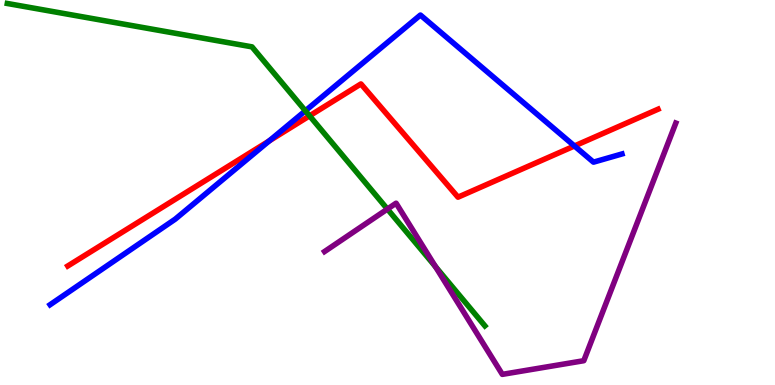[{'lines': ['blue', 'red'], 'intersections': [{'x': 3.47, 'y': 6.34}, {'x': 7.41, 'y': 6.21}]}, {'lines': ['green', 'red'], 'intersections': [{'x': 3.99, 'y': 6.99}]}, {'lines': ['purple', 'red'], 'intersections': []}, {'lines': ['blue', 'green'], 'intersections': [{'x': 3.94, 'y': 7.12}]}, {'lines': ['blue', 'purple'], 'intersections': []}, {'lines': ['green', 'purple'], 'intersections': [{'x': 5.0, 'y': 4.57}, {'x': 5.62, 'y': 3.07}]}]